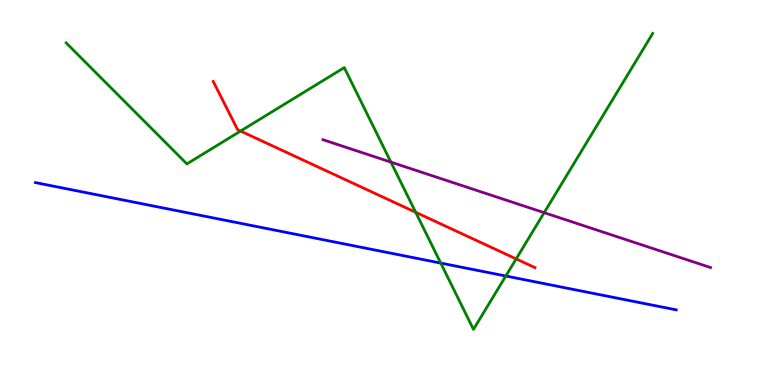[{'lines': ['blue', 'red'], 'intersections': []}, {'lines': ['green', 'red'], 'intersections': [{'x': 3.1, 'y': 6.6}, {'x': 5.36, 'y': 4.49}, {'x': 6.66, 'y': 3.28}]}, {'lines': ['purple', 'red'], 'intersections': []}, {'lines': ['blue', 'green'], 'intersections': [{'x': 5.69, 'y': 3.17}, {'x': 6.53, 'y': 2.83}]}, {'lines': ['blue', 'purple'], 'intersections': []}, {'lines': ['green', 'purple'], 'intersections': [{'x': 5.04, 'y': 5.79}, {'x': 7.02, 'y': 4.48}]}]